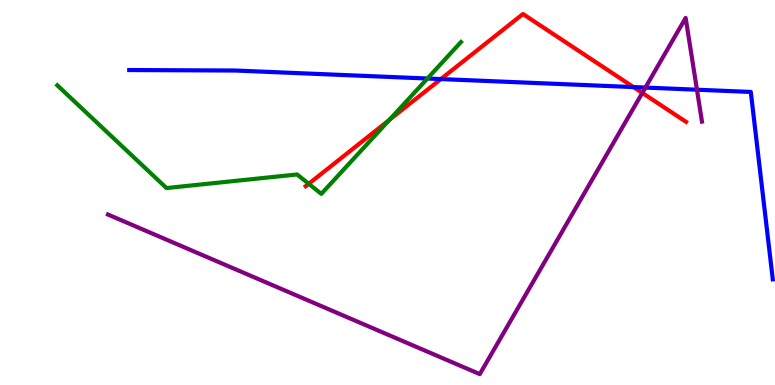[{'lines': ['blue', 'red'], 'intersections': [{'x': 5.69, 'y': 7.95}, {'x': 8.17, 'y': 7.74}]}, {'lines': ['green', 'red'], 'intersections': [{'x': 3.98, 'y': 5.23}, {'x': 5.02, 'y': 6.89}]}, {'lines': ['purple', 'red'], 'intersections': [{'x': 8.29, 'y': 7.59}]}, {'lines': ['blue', 'green'], 'intersections': [{'x': 5.52, 'y': 7.96}]}, {'lines': ['blue', 'purple'], 'intersections': [{'x': 8.33, 'y': 7.73}, {'x': 8.99, 'y': 7.67}]}, {'lines': ['green', 'purple'], 'intersections': []}]